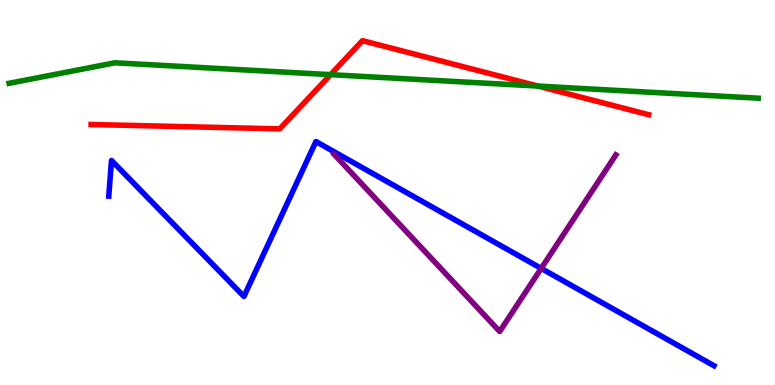[{'lines': ['blue', 'red'], 'intersections': []}, {'lines': ['green', 'red'], 'intersections': [{'x': 4.27, 'y': 8.06}, {'x': 6.94, 'y': 7.76}]}, {'lines': ['purple', 'red'], 'intersections': []}, {'lines': ['blue', 'green'], 'intersections': []}, {'lines': ['blue', 'purple'], 'intersections': [{'x': 6.98, 'y': 3.03}]}, {'lines': ['green', 'purple'], 'intersections': []}]